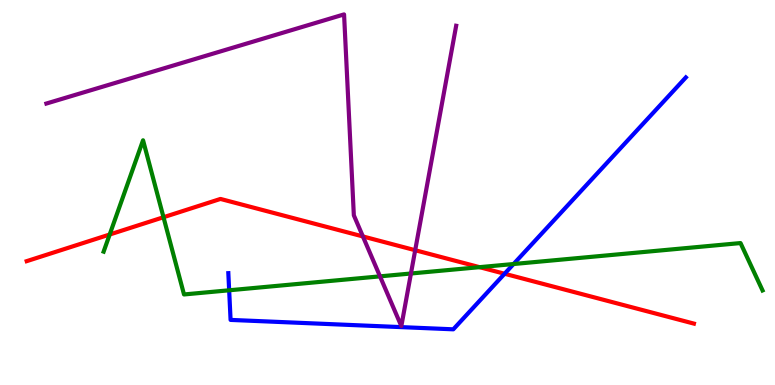[{'lines': ['blue', 'red'], 'intersections': [{'x': 6.51, 'y': 2.89}]}, {'lines': ['green', 'red'], 'intersections': [{'x': 1.42, 'y': 3.91}, {'x': 2.11, 'y': 4.36}, {'x': 6.19, 'y': 3.06}]}, {'lines': ['purple', 'red'], 'intersections': [{'x': 4.68, 'y': 3.86}, {'x': 5.36, 'y': 3.5}]}, {'lines': ['blue', 'green'], 'intersections': [{'x': 2.96, 'y': 2.46}, {'x': 6.63, 'y': 3.14}]}, {'lines': ['blue', 'purple'], 'intersections': []}, {'lines': ['green', 'purple'], 'intersections': [{'x': 4.9, 'y': 2.82}, {'x': 5.3, 'y': 2.9}]}]